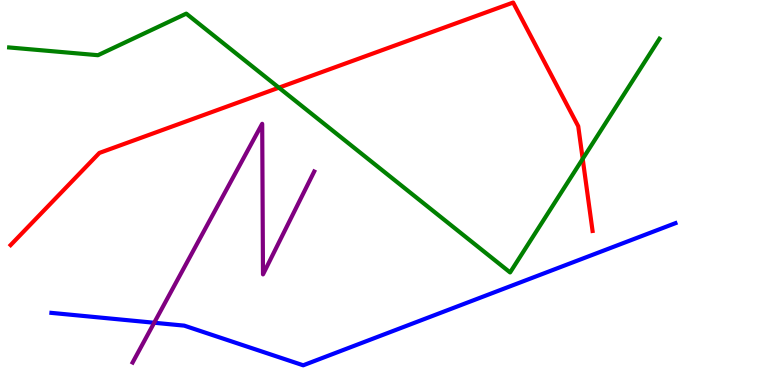[{'lines': ['blue', 'red'], 'intersections': []}, {'lines': ['green', 'red'], 'intersections': [{'x': 3.6, 'y': 7.72}, {'x': 7.52, 'y': 5.87}]}, {'lines': ['purple', 'red'], 'intersections': []}, {'lines': ['blue', 'green'], 'intersections': []}, {'lines': ['blue', 'purple'], 'intersections': [{'x': 1.99, 'y': 1.62}]}, {'lines': ['green', 'purple'], 'intersections': []}]